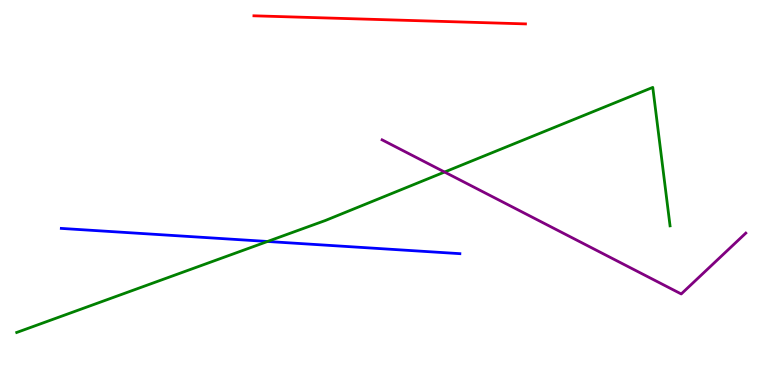[{'lines': ['blue', 'red'], 'intersections': []}, {'lines': ['green', 'red'], 'intersections': []}, {'lines': ['purple', 'red'], 'intersections': []}, {'lines': ['blue', 'green'], 'intersections': [{'x': 3.45, 'y': 3.73}]}, {'lines': ['blue', 'purple'], 'intersections': []}, {'lines': ['green', 'purple'], 'intersections': [{'x': 5.74, 'y': 5.53}]}]